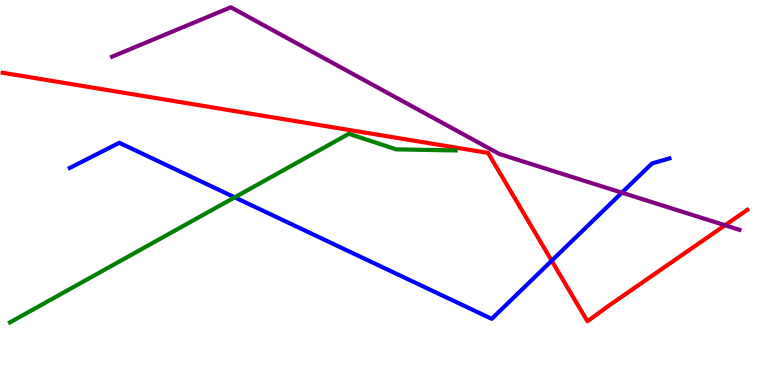[{'lines': ['blue', 'red'], 'intersections': [{'x': 7.12, 'y': 3.23}]}, {'lines': ['green', 'red'], 'intersections': []}, {'lines': ['purple', 'red'], 'intersections': [{'x': 9.36, 'y': 4.15}]}, {'lines': ['blue', 'green'], 'intersections': [{'x': 3.03, 'y': 4.87}]}, {'lines': ['blue', 'purple'], 'intersections': [{'x': 8.02, 'y': 5.0}]}, {'lines': ['green', 'purple'], 'intersections': []}]